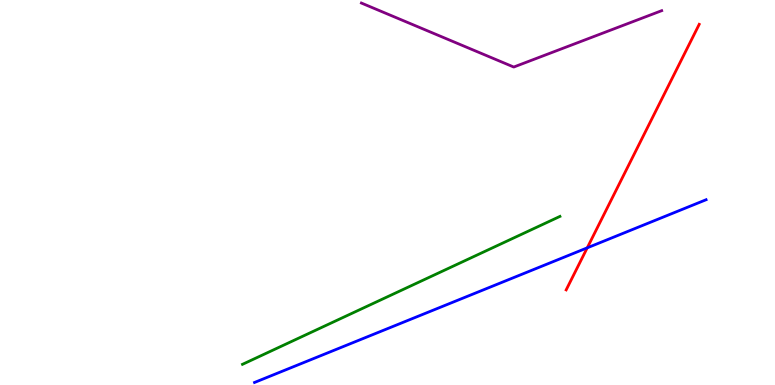[{'lines': ['blue', 'red'], 'intersections': [{'x': 7.58, 'y': 3.56}]}, {'lines': ['green', 'red'], 'intersections': []}, {'lines': ['purple', 'red'], 'intersections': []}, {'lines': ['blue', 'green'], 'intersections': []}, {'lines': ['blue', 'purple'], 'intersections': []}, {'lines': ['green', 'purple'], 'intersections': []}]